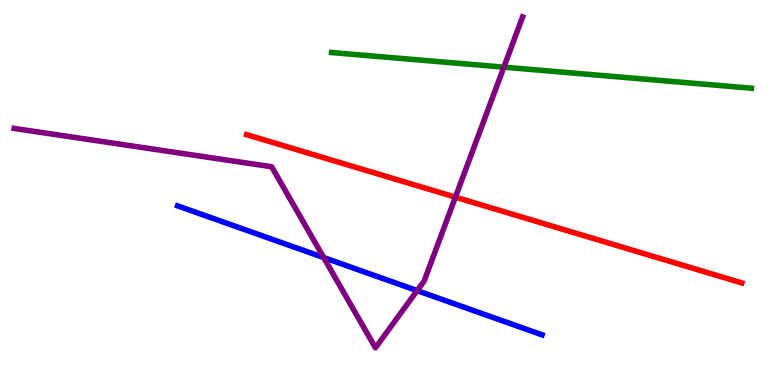[{'lines': ['blue', 'red'], 'intersections': []}, {'lines': ['green', 'red'], 'intersections': []}, {'lines': ['purple', 'red'], 'intersections': [{'x': 5.88, 'y': 4.88}]}, {'lines': ['blue', 'green'], 'intersections': []}, {'lines': ['blue', 'purple'], 'intersections': [{'x': 4.18, 'y': 3.31}, {'x': 5.38, 'y': 2.45}]}, {'lines': ['green', 'purple'], 'intersections': [{'x': 6.5, 'y': 8.26}]}]